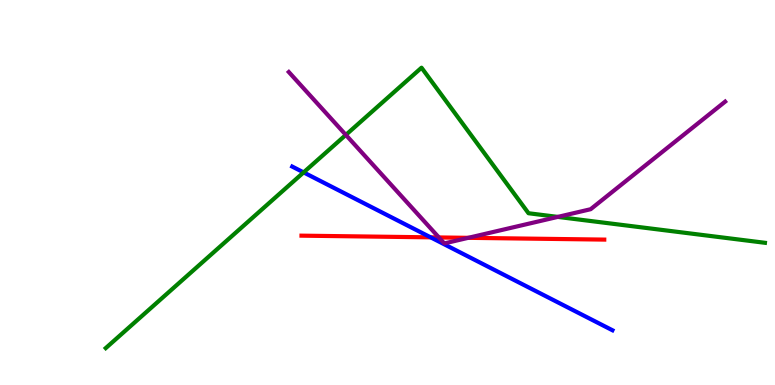[{'lines': ['blue', 'red'], 'intersections': [{'x': 5.56, 'y': 3.84}]}, {'lines': ['green', 'red'], 'intersections': []}, {'lines': ['purple', 'red'], 'intersections': [{'x': 5.66, 'y': 3.83}, {'x': 6.04, 'y': 3.82}]}, {'lines': ['blue', 'green'], 'intersections': [{'x': 3.92, 'y': 5.52}]}, {'lines': ['blue', 'purple'], 'intersections': []}, {'lines': ['green', 'purple'], 'intersections': [{'x': 4.46, 'y': 6.5}, {'x': 7.2, 'y': 4.37}]}]